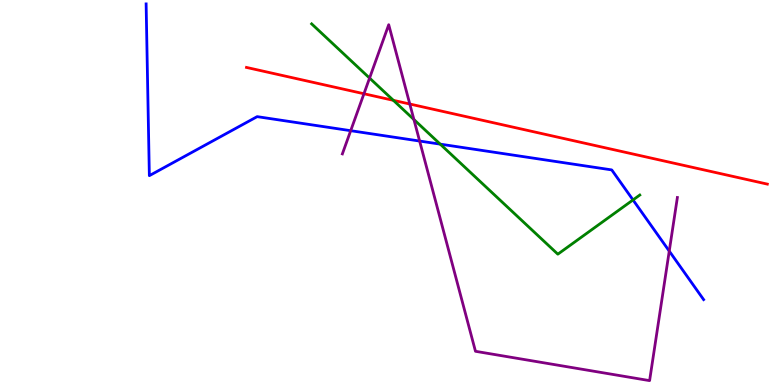[{'lines': ['blue', 'red'], 'intersections': []}, {'lines': ['green', 'red'], 'intersections': [{'x': 5.08, 'y': 7.39}]}, {'lines': ['purple', 'red'], 'intersections': [{'x': 4.7, 'y': 7.57}, {'x': 5.29, 'y': 7.3}]}, {'lines': ['blue', 'green'], 'intersections': [{'x': 5.68, 'y': 6.26}, {'x': 8.17, 'y': 4.81}]}, {'lines': ['blue', 'purple'], 'intersections': [{'x': 4.53, 'y': 6.61}, {'x': 5.41, 'y': 6.34}, {'x': 8.64, 'y': 3.48}]}, {'lines': ['green', 'purple'], 'intersections': [{'x': 4.77, 'y': 7.97}, {'x': 5.34, 'y': 6.9}]}]